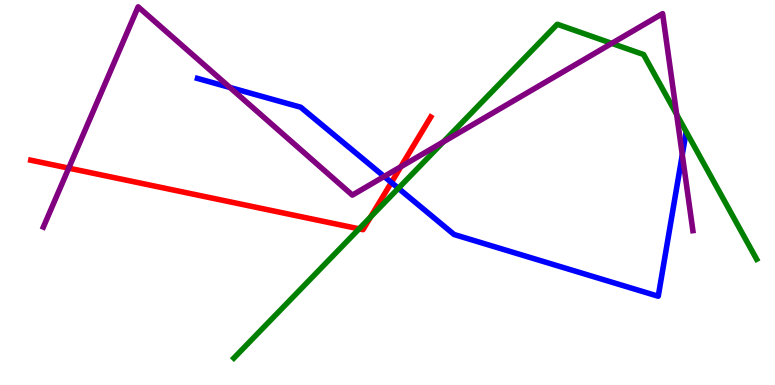[{'lines': ['blue', 'red'], 'intersections': [{'x': 5.05, 'y': 5.26}]}, {'lines': ['green', 'red'], 'intersections': [{'x': 4.63, 'y': 4.06}, {'x': 4.78, 'y': 4.37}]}, {'lines': ['purple', 'red'], 'intersections': [{'x': 0.887, 'y': 5.63}, {'x': 5.17, 'y': 5.67}]}, {'lines': ['blue', 'green'], 'intersections': [{'x': 5.14, 'y': 5.11}]}, {'lines': ['blue', 'purple'], 'intersections': [{'x': 2.97, 'y': 7.73}, {'x': 4.96, 'y': 5.42}, {'x': 8.8, 'y': 5.98}]}, {'lines': ['green', 'purple'], 'intersections': [{'x': 5.72, 'y': 6.31}, {'x': 7.89, 'y': 8.87}, {'x': 8.73, 'y': 7.03}]}]